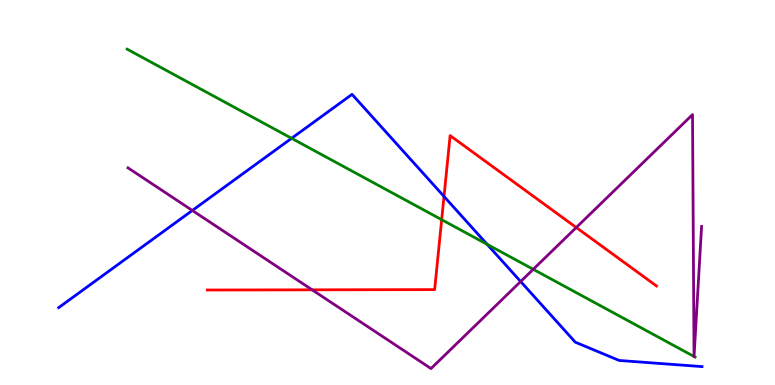[{'lines': ['blue', 'red'], 'intersections': [{'x': 5.73, 'y': 4.9}]}, {'lines': ['green', 'red'], 'intersections': [{'x': 5.7, 'y': 4.29}]}, {'lines': ['purple', 'red'], 'intersections': [{'x': 4.03, 'y': 2.47}, {'x': 7.44, 'y': 4.09}]}, {'lines': ['blue', 'green'], 'intersections': [{'x': 3.76, 'y': 6.41}, {'x': 6.29, 'y': 3.65}]}, {'lines': ['blue', 'purple'], 'intersections': [{'x': 2.48, 'y': 4.53}, {'x': 6.72, 'y': 2.69}]}, {'lines': ['green', 'purple'], 'intersections': [{'x': 6.88, 'y': 3.01}, {'x': 8.96, 'y': 0.741}, {'x': 8.96, 'y': 0.741}]}]